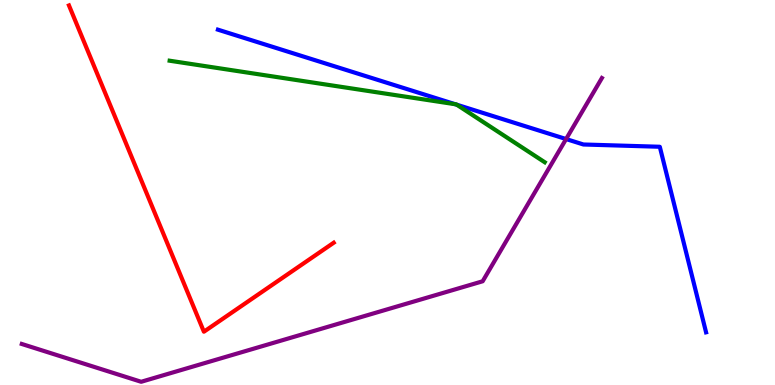[{'lines': ['blue', 'red'], 'intersections': []}, {'lines': ['green', 'red'], 'intersections': []}, {'lines': ['purple', 'red'], 'intersections': []}, {'lines': ['blue', 'green'], 'intersections': [{'x': 5.87, 'y': 7.29}, {'x': 5.89, 'y': 7.28}]}, {'lines': ['blue', 'purple'], 'intersections': [{'x': 7.3, 'y': 6.39}]}, {'lines': ['green', 'purple'], 'intersections': []}]